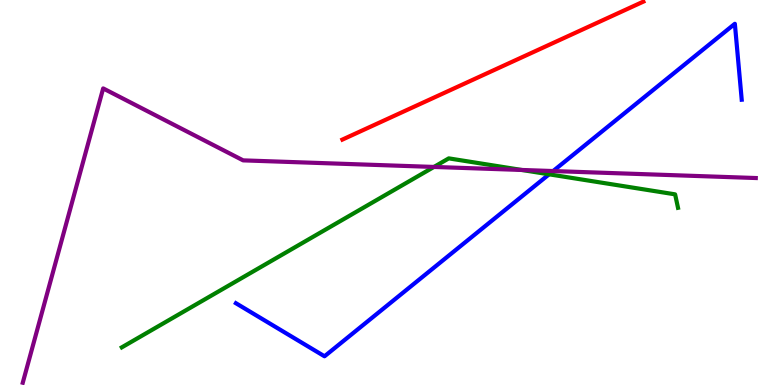[{'lines': ['blue', 'red'], 'intersections': []}, {'lines': ['green', 'red'], 'intersections': []}, {'lines': ['purple', 'red'], 'intersections': []}, {'lines': ['blue', 'green'], 'intersections': [{'x': 7.09, 'y': 5.47}]}, {'lines': ['blue', 'purple'], 'intersections': [{'x': 7.14, 'y': 5.56}]}, {'lines': ['green', 'purple'], 'intersections': [{'x': 5.6, 'y': 5.66}, {'x': 6.73, 'y': 5.59}]}]